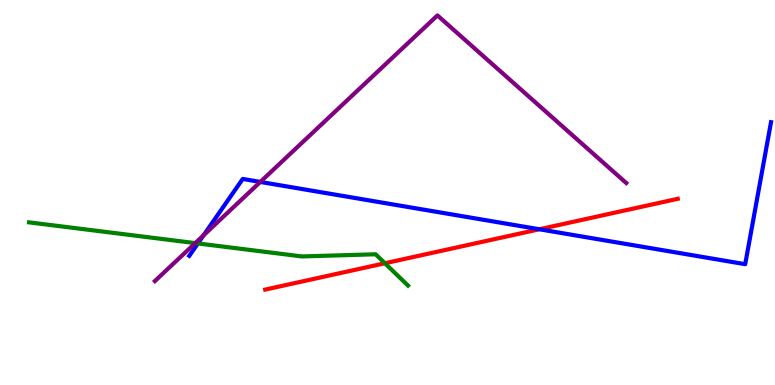[{'lines': ['blue', 'red'], 'intersections': [{'x': 6.96, 'y': 4.04}]}, {'lines': ['green', 'red'], 'intersections': [{'x': 4.97, 'y': 3.16}]}, {'lines': ['purple', 'red'], 'intersections': []}, {'lines': ['blue', 'green'], 'intersections': [{'x': 2.55, 'y': 3.68}]}, {'lines': ['blue', 'purple'], 'intersections': [{'x': 2.63, 'y': 3.89}, {'x': 3.36, 'y': 5.27}]}, {'lines': ['green', 'purple'], 'intersections': [{'x': 2.52, 'y': 3.69}]}]